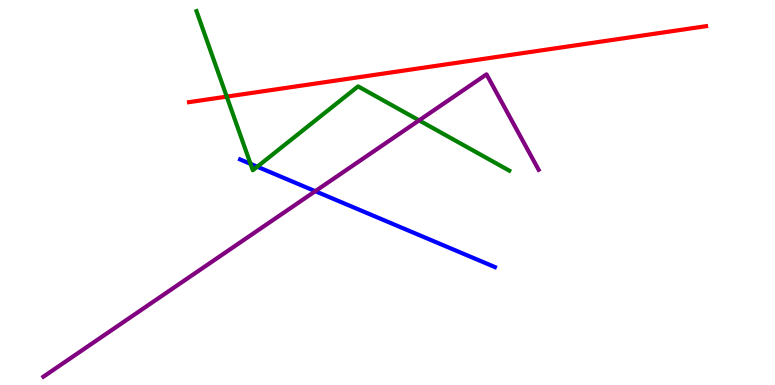[{'lines': ['blue', 'red'], 'intersections': []}, {'lines': ['green', 'red'], 'intersections': [{'x': 2.93, 'y': 7.49}]}, {'lines': ['purple', 'red'], 'intersections': []}, {'lines': ['blue', 'green'], 'intersections': [{'x': 3.23, 'y': 5.74}, {'x': 3.32, 'y': 5.67}]}, {'lines': ['blue', 'purple'], 'intersections': [{'x': 4.07, 'y': 5.03}]}, {'lines': ['green', 'purple'], 'intersections': [{'x': 5.41, 'y': 6.87}]}]